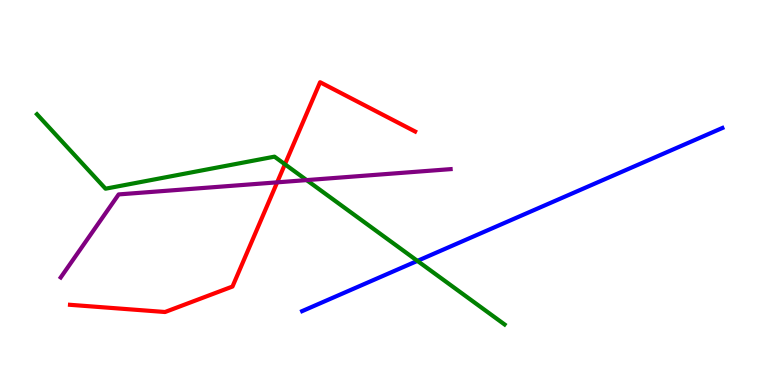[{'lines': ['blue', 'red'], 'intersections': []}, {'lines': ['green', 'red'], 'intersections': [{'x': 3.68, 'y': 5.73}]}, {'lines': ['purple', 'red'], 'intersections': [{'x': 3.58, 'y': 5.26}]}, {'lines': ['blue', 'green'], 'intersections': [{'x': 5.39, 'y': 3.22}]}, {'lines': ['blue', 'purple'], 'intersections': []}, {'lines': ['green', 'purple'], 'intersections': [{'x': 3.96, 'y': 5.32}]}]